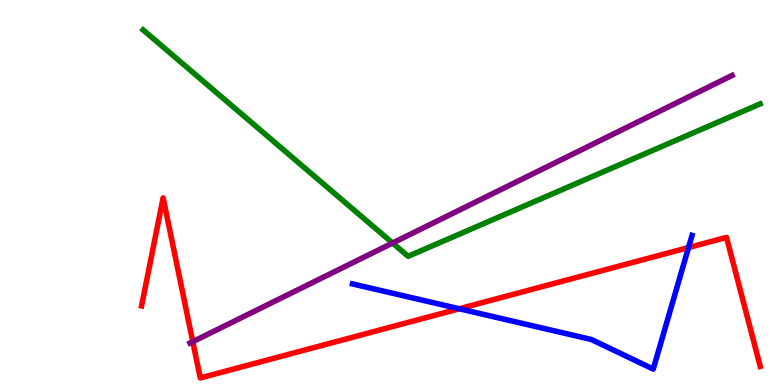[{'lines': ['blue', 'red'], 'intersections': [{'x': 5.93, 'y': 1.98}, {'x': 8.88, 'y': 3.57}]}, {'lines': ['green', 'red'], 'intersections': []}, {'lines': ['purple', 'red'], 'intersections': [{'x': 2.49, 'y': 1.13}]}, {'lines': ['blue', 'green'], 'intersections': []}, {'lines': ['blue', 'purple'], 'intersections': []}, {'lines': ['green', 'purple'], 'intersections': [{'x': 5.07, 'y': 3.69}]}]